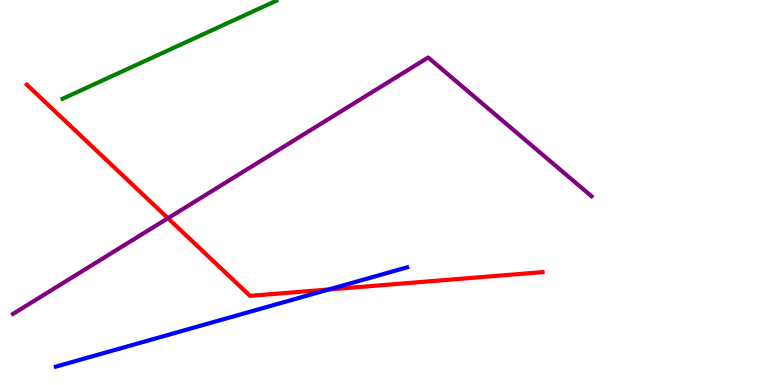[{'lines': ['blue', 'red'], 'intersections': [{'x': 4.24, 'y': 2.48}]}, {'lines': ['green', 'red'], 'intersections': []}, {'lines': ['purple', 'red'], 'intersections': [{'x': 2.17, 'y': 4.33}]}, {'lines': ['blue', 'green'], 'intersections': []}, {'lines': ['blue', 'purple'], 'intersections': []}, {'lines': ['green', 'purple'], 'intersections': []}]